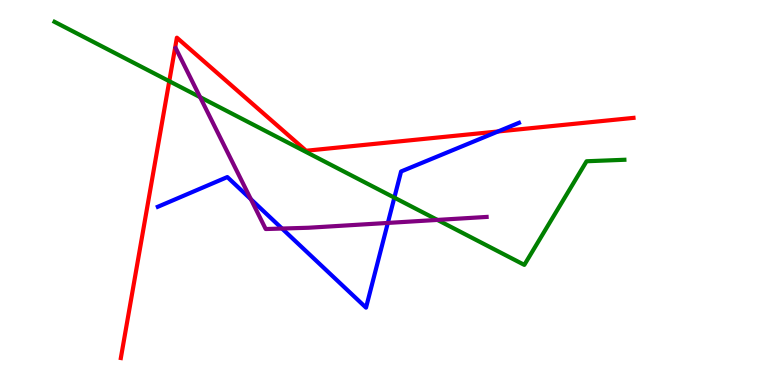[{'lines': ['blue', 'red'], 'intersections': [{'x': 6.43, 'y': 6.58}]}, {'lines': ['green', 'red'], 'intersections': [{'x': 2.18, 'y': 7.89}]}, {'lines': ['purple', 'red'], 'intersections': []}, {'lines': ['blue', 'green'], 'intersections': [{'x': 5.09, 'y': 4.87}]}, {'lines': ['blue', 'purple'], 'intersections': [{'x': 3.24, 'y': 4.83}, {'x': 3.64, 'y': 4.06}, {'x': 5.0, 'y': 4.21}]}, {'lines': ['green', 'purple'], 'intersections': [{'x': 2.58, 'y': 7.48}, {'x': 5.64, 'y': 4.29}]}]